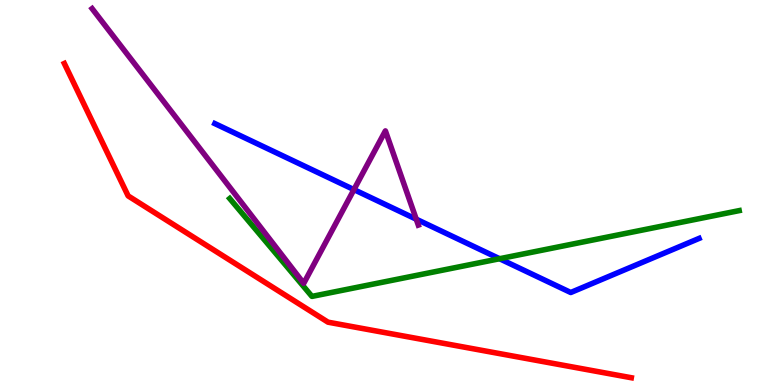[{'lines': ['blue', 'red'], 'intersections': []}, {'lines': ['green', 'red'], 'intersections': []}, {'lines': ['purple', 'red'], 'intersections': []}, {'lines': ['blue', 'green'], 'intersections': [{'x': 6.45, 'y': 3.28}]}, {'lines': ['blue', 'purple'], 'intersections': [{'x': 4.57, 'y': 5.08}, {'x': 5.37, 'y': 4.31}]}, {'lines': ['green', 'purple'], 'intersections': []}]